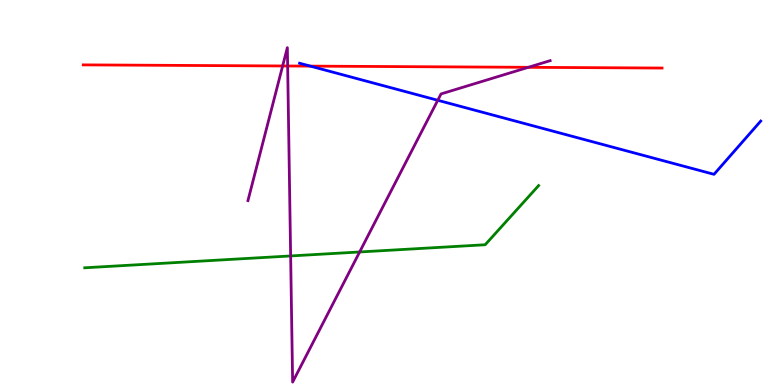[{'lines': ['blue', 'red'], 'intersections': [{'x': 4.0, 'y': 8.28}]}, {'lines': ['green', 'red'], 'intersections': []}, {'lines': ['purple', 'red'], 'intersections': [{'x': 3.65, 'y': 8.29}, {'x': 3.71, 'y': 8.29}, {'x': 6.82, 'y': 8.25}]}, {'lines': ['blue', 'green'], 'intersections': []}, {'lines': ['blue', 'purple'], 'intersections': [{'x': 5.65, 'y': 7.4}]}, {'lines': ['green', 'purple'], 'intersections': [{'x': 3.75, 'y': 3.35}, {'x': 4.64, 'y': 3.46}]}]